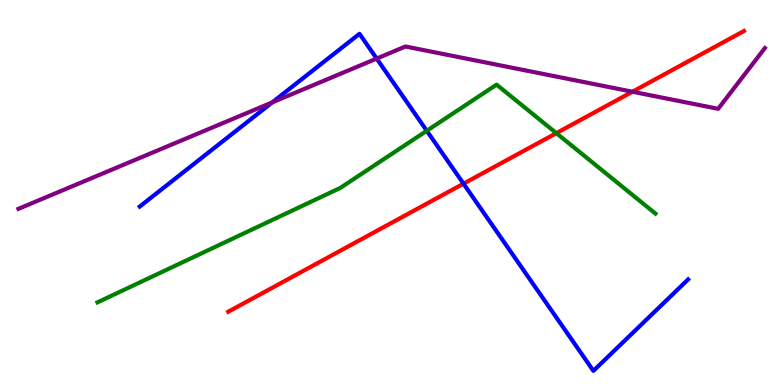[{'lines': ['blue', 'red'], 'intersections': [{'x': 5.98, 'y': 5.23}]}, {'lines': ['green', 'red'], 'intersections': [{'x': 7.18, 'y': 6.54}]}, {'lines': ['purple', 'red'], 'intersections': [{'x': 8.16, 'y': 7.62}]}, {'lines': ['blue', 'green'], 'intersections': [{'x': 5.51, 'y': 6.6}]}, {'lines': ['blue', 'purple'], 'intersections': [{'x': 3.51, 'y': 7.34}, {'x': 4.86, 'y': 8.48}]}, {'lines': ['green', 'purple'], 'intersections': []}]